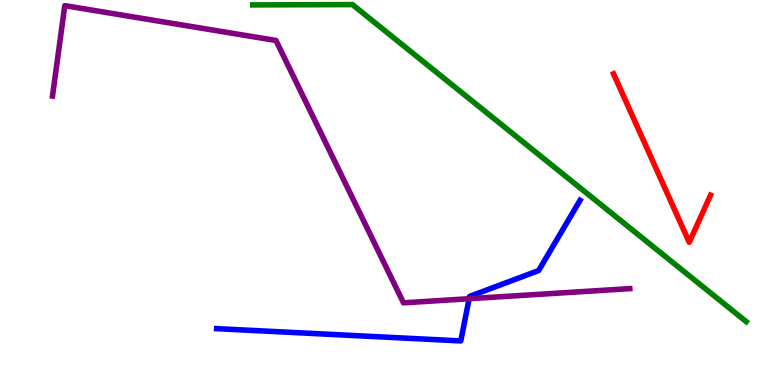[{'lines': ['blue', 'red'], 'intersections': []}, {'lines': ['green', 'red'], 'intersections': []}, {'lines': ['purple', 'red'], 'intersections': []}, {'lines': ['blue', 'green'], 'intersections': []}, {'lines': ['blue', 'purple'], 'intersections': [{'x': 6.05, 'y': 2.24}]}, {'lines': ['green', 'purple'], 'intersections': []}]